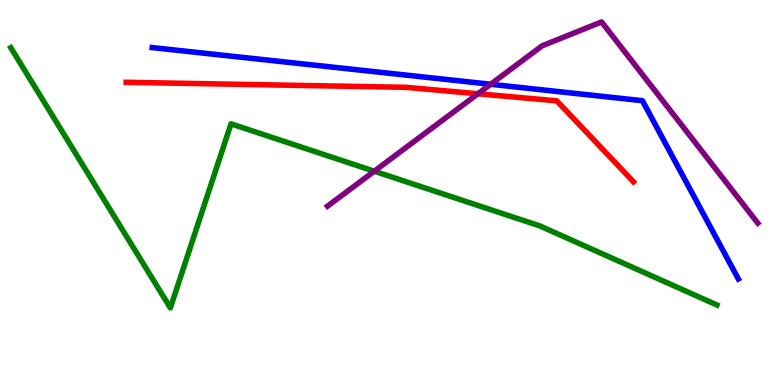[{'lines': ['blue', 'red'], 'intersections': []}, {'lines': ['green', 'red'], 'intersections': []}, {'lines': ['purple', 'red'], 'intersections': [{'x': 6.17, 'y': 7.56}]}, {'lines': ['blue', 'green'], 'intersections': []}, {'lines': ['blue', 'purple'], 'intersections': [{'x': 6.33, 'y': 7.81}]}, {'lines': ['green', 'purple'], 'intersections': [{'x': 4.83, 'y': 5.55}]}]